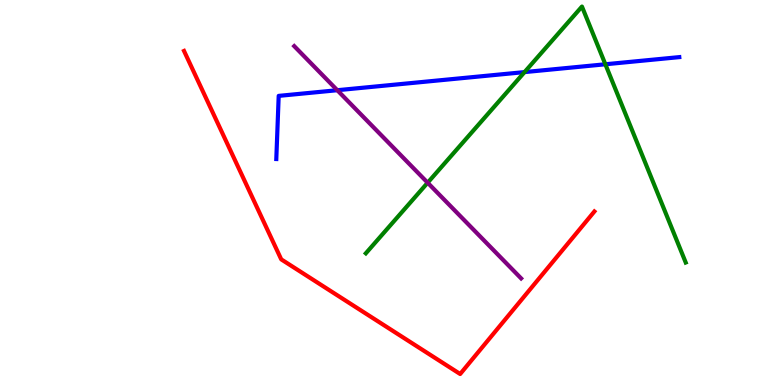[{'lines': ['blue', 'red'], 'intersections': []}, {'lines': ['green', 'red'], 'intersections': []}, {'lines': ['purple', 'red'], 'intersections': []}, {'lines': ['blue', 'green'], 'intersections': [{'x': 6.77, 'y': 8.13}, {'x': 7.81, 'y': 8.33}]}, {'lines': ['blue', 'purple'], 'intersections': [{'x': 4.35, 'y': 7.66}]}, {'lines': ['green', 'purple'], 'intersections': [{'x': 5.52, 'y': 5.25}]}]